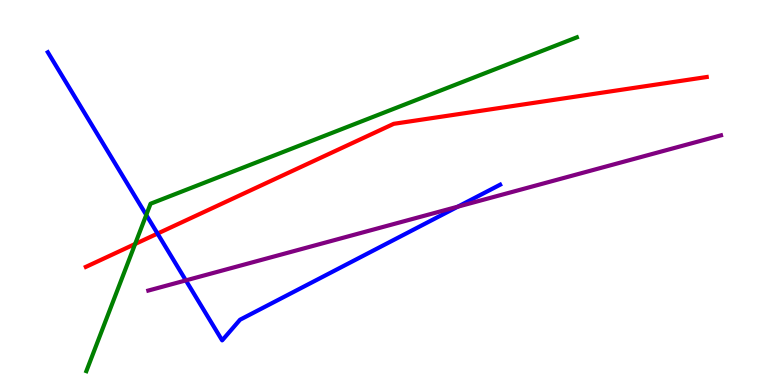[{'lines': ['blue', 'red'], 'intersections': [{'x': 2.03, 'y': 3.93}]}, {'lines': ['green', 'red'], 'intersections': [{'x': 1.74, 'y': 3.66}]}, {'lines': ['purple', 'red'], 'intersections': []}, {'lines': ['blue', 'green'], 'intersections': [{'x': 1.89, 'y': 4.42}]}, {'lines': ['blue', 'purple'], 'intersections': [{'x': 2.4, 'y': 2.72}, {'x': 5.91, 'y': 4.63}]}, {'lines': ['green', 'purple'], 'intersections': []}]